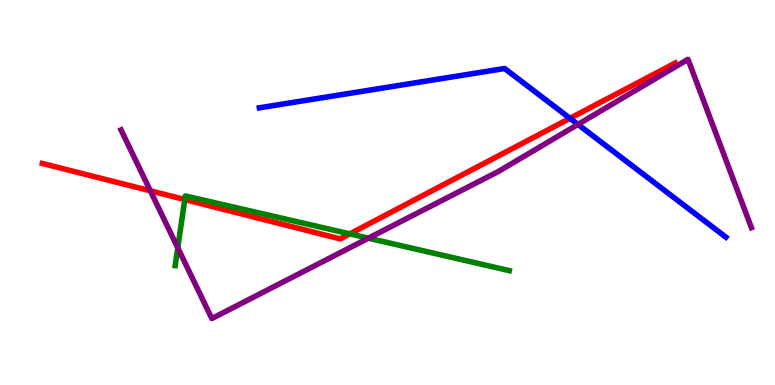[{'lines': ['blue', 'red'], 'intersections': [{'x': 7.35, 'y': 6.93}]}, {'lines': ['green', 'red'], 'intersections': [{'x': 2.38, 'y': 4.82}, {'x': 4.51, 'y': 3.93}]}, {'lines': ['purple', 'red'], 'intersections': [{'x': 1.94, 'y': 5.04}]}, {'lines': ['blue', 'green'], 'intersections': []}, {'lines': ['blue', 'purple'], 'intersections': [{'x': 7.46, 'y': 6.77}]}, {'lines': ['green', 'purple'], 'intersections': [{'x': 2.29, 'y': 3.56}, {'x': 4.75, 'y': 3.81}]}]